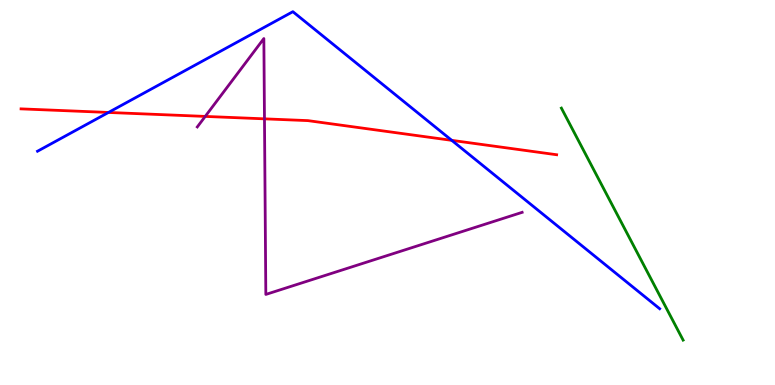[{'lines': ['blue', 'red'], 'intersections': [{'x': 1.4, 'y': 7.08}, {'x': 5.83, 'y': 6.35}]}, {'lines': ['green', 'red'], 'intersections': []}, {'lines': ['purple', 'red'], 'intersections': [{'x': 2.65, 'y': 6.98}, {'x': 3.41, 'y': 6.91}]}, {'lines': ['blue', 'green'], 'intersections': []}, {'lines': ['blue', 'purple'], 'intersections': []}, {'lines': ['green', 'purple'], 'intersections': []}]